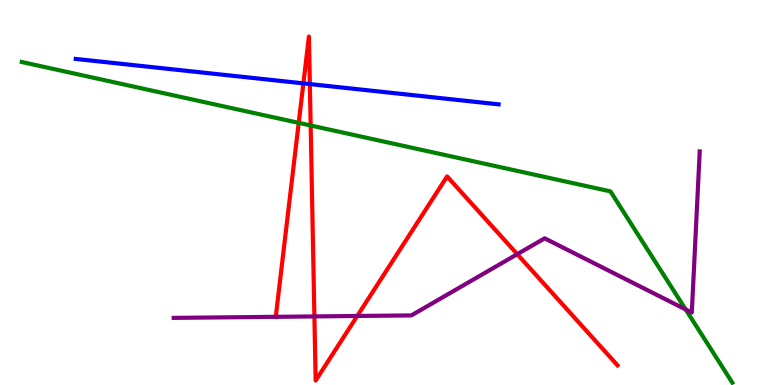[{'lines': ['blue', 'red'], 'intersections': [{'x': 3.91, 'y': 7.83}, {'x': 4.0, 'y': 7.82}]}, {'lines': ['green', 'red'], 'intersections': [{'x': 3.85, 'y': 6.81}, {'x': 4.01, 'y': 6.74}]}, {'lines': ['purple', 'red'], 'intersections': [{'x': 3.56, 'y': 1.77}, {'x': 4.06, 'y': 1.78}, {'x': 4.61, 'y': 1.79}, {'x': 6.67, 'y': 3.4}]}, {'lines': ['blue', 'green'], 'intersections': []}, {'lines': ['blue', 'purple'], 'intersections': []}, {'lines': ['green', 'purple'], 'intersections': [{'x': 8.85, 'y': 1.96}]}]